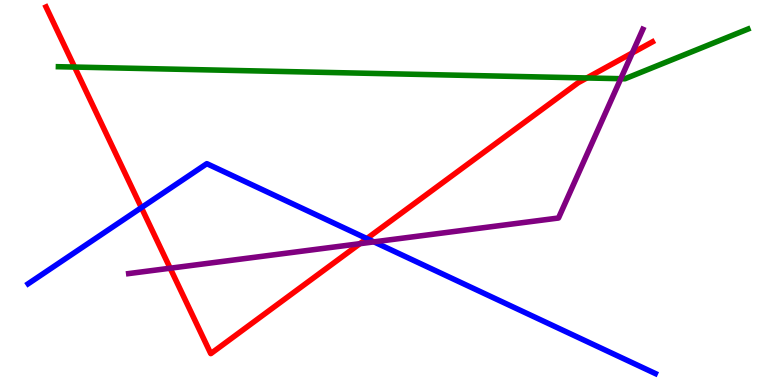[{'lines': ['blue', 'red'], 'intersections': [{'x': 1.82, 'y': 4.61}, {'x': 4.73, 'y': 3.8}]}, {'lines': ['green', 'red'], 'intersections': [{'x': 0.963, 'y': 8.26}, {'x': 7.57, 'y': 7.98}]}, {'lines': ['purple', 'red'], 'intersections': [{'x': 2.2, 'y': 3.03}, {'x': 4.64, 'y': 3.67}, {'x': 8.16, 'y': 8.62}]}, {'lines': ['blue', 'green'], 'intersections': []}, {'lines': ['blue', 'purple'], 'intersections': [{'x': 4.83, 'y': 3.72}]}, {'lines': ['green', 'purple'], 'intersections': [{'x': 8.01, 'y': 7.96}]}]